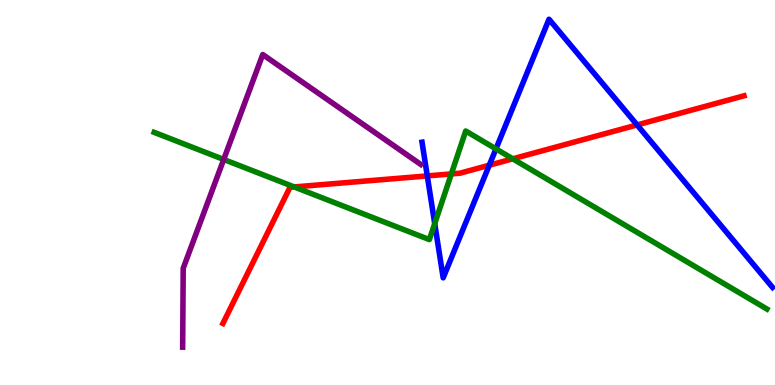[{'lines': ['blue', 'red'], 'intersections': [{'x': 5.51, 'y': 5.43}, {'x': 6.31, 'y': 5.71}, {'x': 8.22, 'y': 6.75}]}, {'lines': ['green', 'red'], 'intersections': [{'x': 3.8, 'y': 5.14}, {'x': 5.82, 'y': 5.48}, {'x': 6.62, 'y': 5.87}]}, {'lines': ['purple', 'red'], 'intersections': []}, {'lines': ['blue', 'green'], 'intersections': [{'x': 5.61, 'y': 4.19}, {'x': 6.4, 'y': 6.13}]}, {'lines': ['blue', 'purple'], 'intersections': []}, {'lines': ['green', 'purple'], 'intersections': [{'x': 2.89, 'y': 5.86}]}]